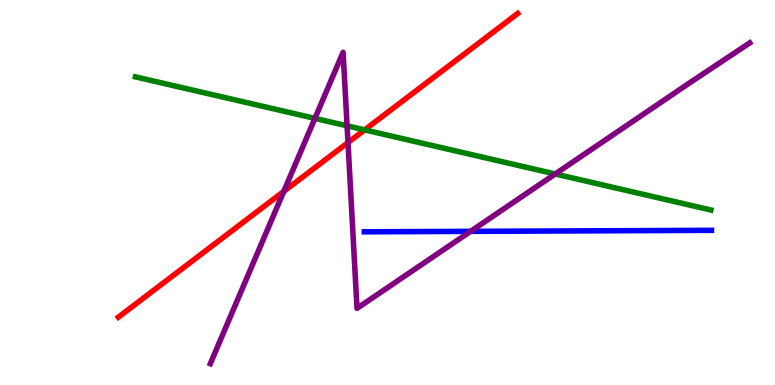[{'lines': ['blue', 'red'], 'intersections': []}, {'lines': ['green', 'red'], 'intersections': [{'x': 4.71, 'y': 6.63}]}, {'lines': ['purple', 'red'], 'intersections': [{'x': 3.66, 'y': 5.03}, {'x': 4.49, 'y': 6.3}]}, {'lines': ['blue', 'green'], 'intersections': []}, {'lines': ['blue', 'purple'], 'intersections': [{'x': 6.07, 'y': 3.99}]}, {'lines': ['green', 'purple'], 'intersections': [{'x': 4.06, 'y': 6.93}, {'x': 4.48, 'y': 6.73}, {'x': 7.16, 'y': 5.48}]}]